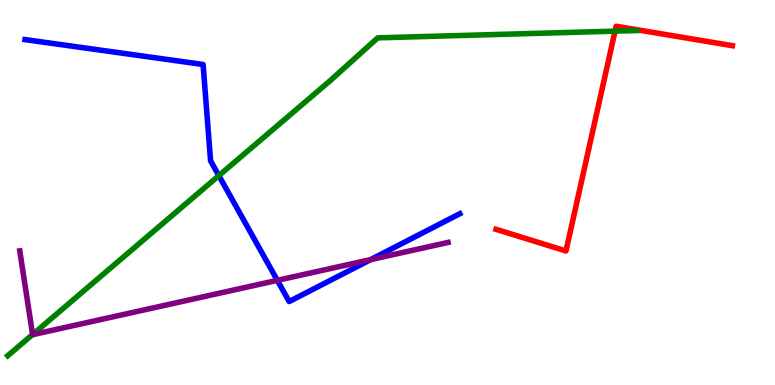[{'lines': ['blue', 'red'], 'intersections': []}, {'lines': ['green', 'red'], 'intersections': [{'x': 7.94, 'y': 9.19}]}, {'lines': ['purple', 'red'], 'intersections': []}, {'lines': ['blue', 'green'], 'intersections': [{'x': 2.82, 'y': 5.44}]}, {'lines': ['blue', 'purple'], 'intersections': [{'x': 3.58, 'y': 2.72}, {'x': 4.78, 'y': 3.26}]}, {'lines': ['green', 'purple'], 'intersections': [{'x': 0.421, 'y': 1.31}]}]